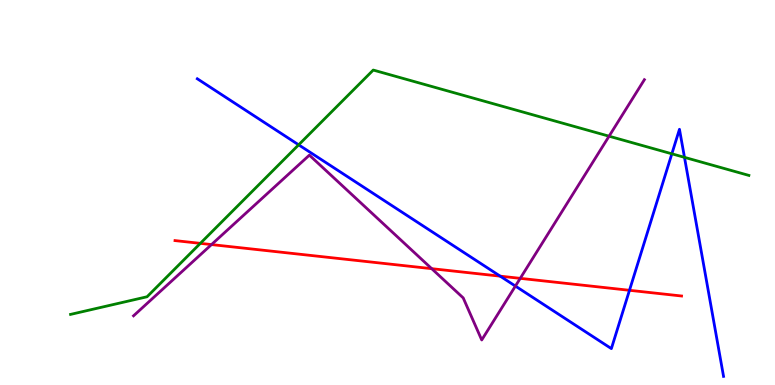[{'lines': ['blue', 'red'], 'intersections': [{'x': 6.45, 'y': 2.83}, {'x': 8.12, 'y': 2.46}]}, {'lines': ['green', 'red'], 'intersections': [{'x': 2.59, 'y': 3.68}]}, {'lines': ['purple', 'red'], 'intersections': [{'x': 2.73, 'y': 3.65}, {'x': 5.57, 'y': 3.02}, {'x': 6.71, 'y': 2.77}]}, {'lines': ['blue', 'green'], 'intersections': [{'x': 3.85, 'y': 6.24}, {'x': 8.67, 'y': 6.01}, {'x': 8.83, 'y': 5.91}]}, {'lines': ['blue', 'purple'], 'intersections': [{'x': 6.65, 'y': 2.57}]}, {'lines': ['green', 'purple'], 'intersections': [{'x': 7.86, 'y': 6.46}]}]